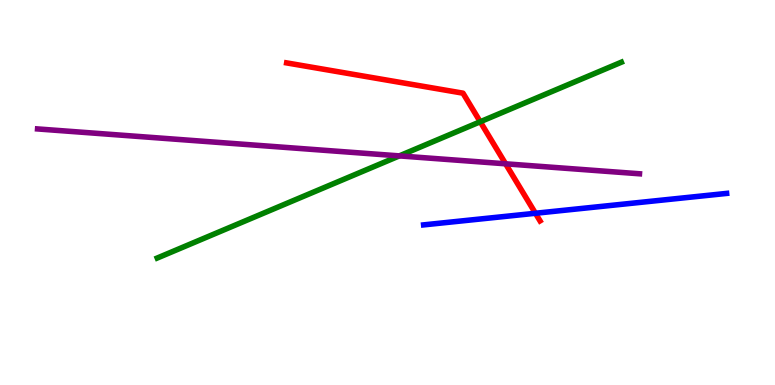[{'lines': ['blue', 'red'], 'intersections': [{'x': 6.91, 'y': 4.46}]}, {'lines': ['green', 'red'], 'intersections': [{'x': 6.2, 'y': 6.84}]}, {'lines': ['purple', 'red'], 'intersections': [{'x': 6.52, 'y': 5.75}]}, {'lines': ['blue', 'green'], 'intersections': []}, {'lines': ['blue', 'purple'], 'intersections': []}, {'lines': ['green', 'purple'], 'intersections': [{'x': 5.15, 'y': 5.95}]}]